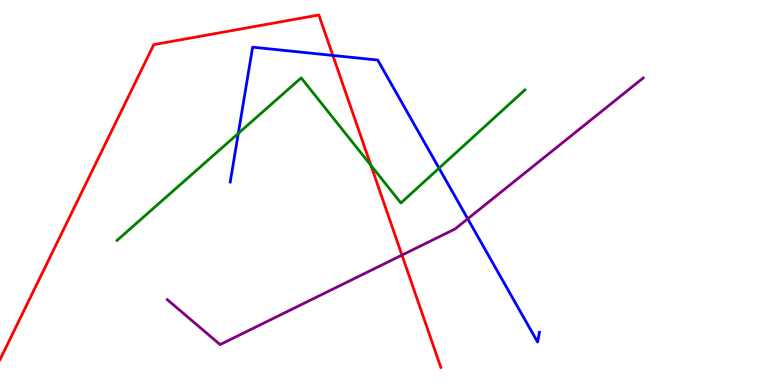[{'lines': ['blue', 'red'], 'intersections': [{'x': 4.29, 'y': 8.56}]}, {'lines': ['green', 'red'], 'intersections': [{'x': 4.79, 'y': 5.71}]}, {'lines': ['purple', 'red'], 'intersections': [{'x': 5.19, 'y': 3.37}]}, {'lines': ['blue', 'green'], 'intersections': [{'x': 3.07, 'y': 6.54}, {'x': 5.67, 'y': 5.63}]}, {'lines': ['blue', 'purple'], 'intersections': [{'x': 6.04, 'y': 4.32}]}, {'lines': ['green', 'purple'], 'intersections': []}]